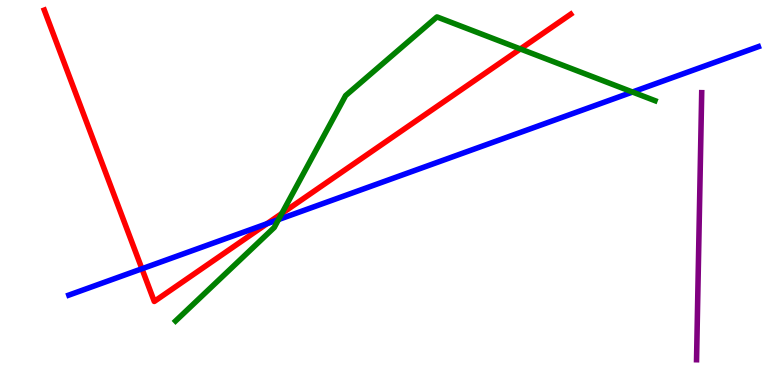[{'lines': ['blue', 'red'], 'intersections': [{'x': 1.83, 'y': 3.02}, {'x': 3.44, 'y': 4.19}]}, {'lines': ['green', 'red'], 'intersections': [{'x': 3.64, 'y': 4.46}, {'x': 6.71, 'y': 8.73}]}, {'lines': ['purple', 'red'], 'intersections': []}, {'lines': ['blue', 'green'], 'intersections': [{'x': 3.59, 'y': 4.3}, {'x': 8.16, 'y': 7.61}]}, {'lines': ['blue', 'purple'], 'intersections': []}, {'lines': ['green', 'purple'], 'intersections': []}]